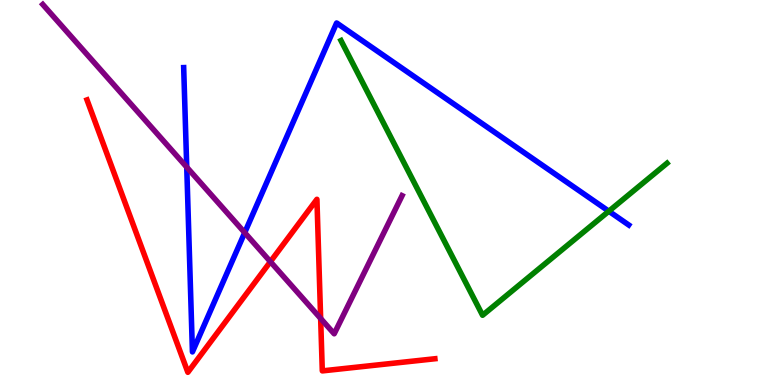[{'lines': ['blue', 'red'], 'intersections': []}, {'lines': ['green', 'red'], 'intersections': []}, {'lines': ['purple', 'red'], 'intersections': [{'x': 3.49, 'y': 3.2}, {'x': 4.14, 'y': 1.73}]}, {'lines': ['blue', 'green'], 'intersections': [{'x': 7.86, 'y': 4.51}]}, {'lines': ['blue', 'purple'], 'intersections': [{'x': 2.41, 'y': 5.66}, {'x': 3.16, 'y': 3.96}]}, {'lines': ['green', 'purple'], 'intersections': []}]